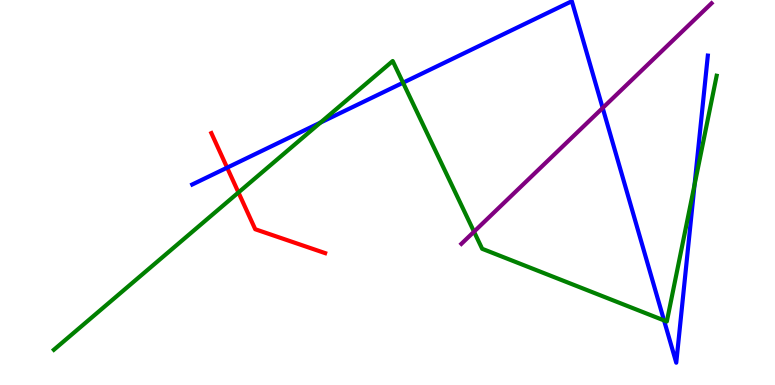[{'lines': ['blue', 'red'], 'intersections': [{'x': 2.93, 'y': 5.65}]}, {'lines': ['green', 'red'], 'intersections': [{'x': 3.08, 'y': 5.0}]}, {'lines': ['purple', 'red'], 'intersections': []}, {'lines': ['blue', 'green'], 'intersections': [{'x': 4.14, 'y': 6.82}, {'x': 5.2, 'y': 7.85}, {'x': 8.57, 'y': 1.68}, {'x': 8.96, 'y': 5.2}]}, {'lines': ['blue', 'purple'], 'intersections': [{'x': 7.78, 'y': 7.2}]}, {'lines': ['green', 'purple'], 'intersections': [{'x': 6.12, 'y': 3.98}]}]